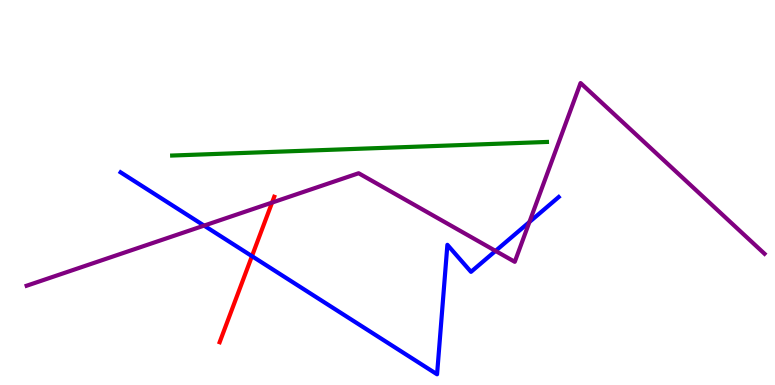[{'lines': ['blue', 'red'], 'intersections': [{'x': 3.25, 'y': 3.35}]}, {'lines': ['green', 'red'], 'intersections': []}, {'lines': ['purple', 'red'], 'intersections': [{'x': 3.51, 'y': 4.74}]}, {'lines': ['blue', 'green'], 'intersections': []}, {'lines': ['blue', 'purple'], 'intersections': [{'x': 2.63, 'y': 4.14}, {'x': 6.39, 'y': 3.48}, {'x': 6.83, 'y': 4.23}]}, {'lines': ['green', 'purple'], 'intersections': []}]